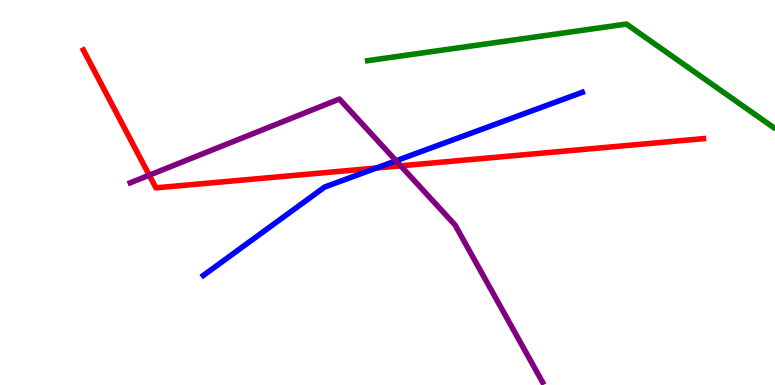[{'lines': ['blue', 'red'], 'intersections': [{'x': 4.86, 'y': 5.64}]}, {'lines': ['green', 'red'], 'intersections': []}, {'lines': ['purple', 'red'], 'intersections': [{'x': 1.93, 'y': 5.45}, {'x': 5.17, 'y': 5.69}]}, {'lines': ['blue', 'green'], 'intersections': []}, {'lines': ['blue', 'purple'], 'intersections': [{'x': 5.11, 'y': 5.82}]}, {'lines': ['green', 'purple'], 'intersections': []}]